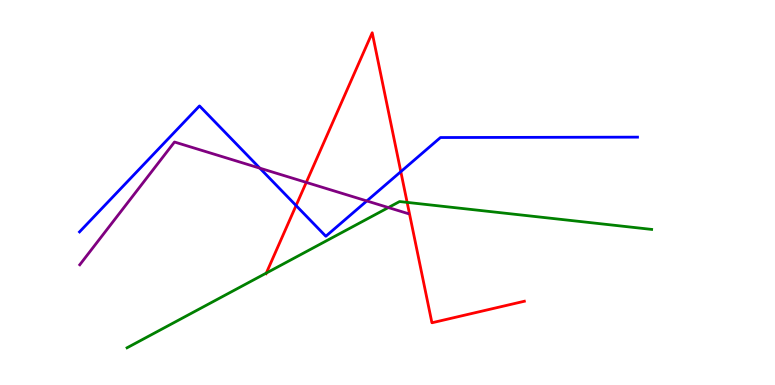[{'lines': ['blue', 'red'], 'intersections': [{'x': 3.82, 'y': 4.66}, {'x': 5.17, 'y': 5.54}]}, {'lines': ['green', 'red'], 'intersections': [{'x': 3.44, 'y': 2.91}, {'x': 5.25, 'y': 4.74}]}, {'lines': ['purple', 'red'], 'intersections': [{'x': 3.95, 'y': 5.26}]}, {'lines': ['blue', 'green'], 'intersections': []}, {'lines': ['blue', 'purple'], 'intersections': [{'x': 3.35, 'y': 5.63}, {'x': 4.73, 'y': 4.78}]}, {'lines': ['green', 'purple'], 'intersections': [{'x': 5.01, 'y': 4.61}]}]